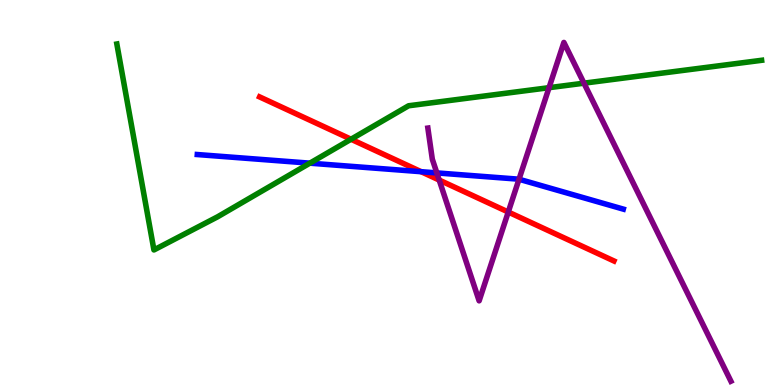[{'lines': ['blue', 'red'], 'intersections': [{'x': 5.43, 'y': 5.54}]}, {'lines': ['green', 'red'], 'intersections': [{'x': 4.53, 'y': 6.38}]}, {'lines': ['purple', 'red'], 'intersections': [{'x': 5.67, 'y': 5.32}, {'x': 6.56, 'y': 4.49}]}, {'lines': ['blue', 'green'], 'intersections': [{'x': 4.0, 'y': 5.76}]}, {'lines': ['blue', 'purple'], 'intersections': [{'x': 5.64, 'y': 5.51}, {'x': 6.7, 'y': 5.34}]}, {'lines': ['green', 'purple'], 'intersections': [{'x': 7.08, 'y': 7.72}, {'x': 7.54, 'y': 7.84}]}]